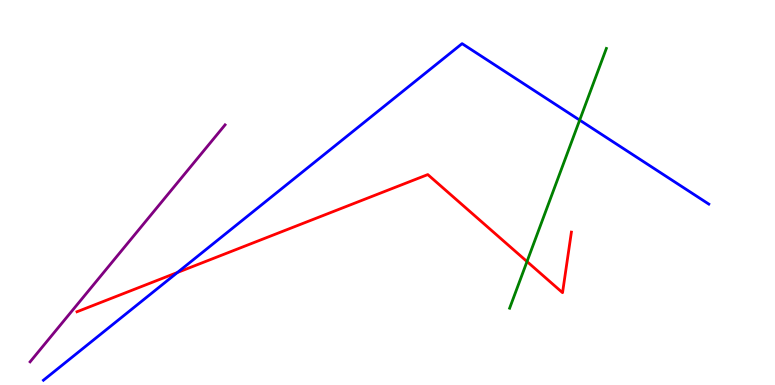[{'lines': ['blue', 'red'], 'intersections': [{'x': 2.29, 'y': 2.92}]}, {'lines': ['green', 'red'], 'intersections': [{'x': 6.8, 'y': 3.21}]}, {'lines': ['purple', 'red'], 'intersections': []}, {'lines': ['blue', 'green'], 'intersections': [{'x': 7.48, 'y': 6.88}]}, {'lines': ['blue', 'purple'], 'intersections': []}, {'lines': ['green', 'purple'], 'intersections': []}]